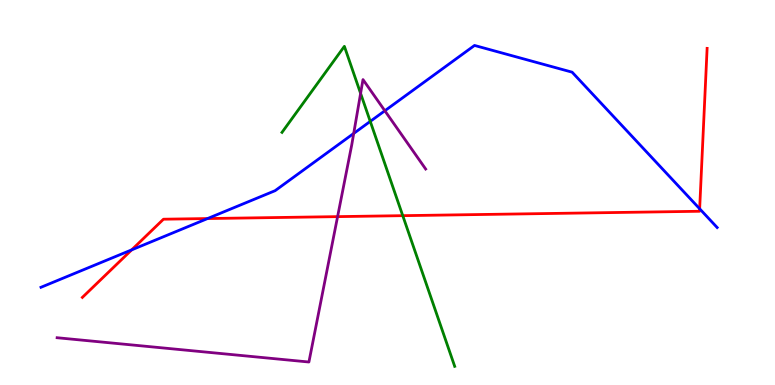[{'lines': ['blue', 'red'], 'intersections': [{'x': 1.7, 'y': 3.51}, {'x': 2.68, 'y': 4.32}, {'x': 9.03, 'y': 4.58}]}, {'lines': ['green', 'red'], 'intersections': [{'x': 5.2, 'y': 4.4}]}, {'lines': ['purple', 'red'], 'intersections': [{'x': 4.36, 'y': 4.37}]}, {'lines': ['blue', 'green'], 'intersections': [{'x': 4.78, 'y': 6.85}]}, {'lines': ['blue', 'purple'], 'intersections': [{'x': 4.56, 'y': 6.53}, {'x': 4.97, 'y': 7.12}]}, {'lines': ['green', 'purple'], 'intersections': [{'x': 4.65, 'y': 7.57}]}]